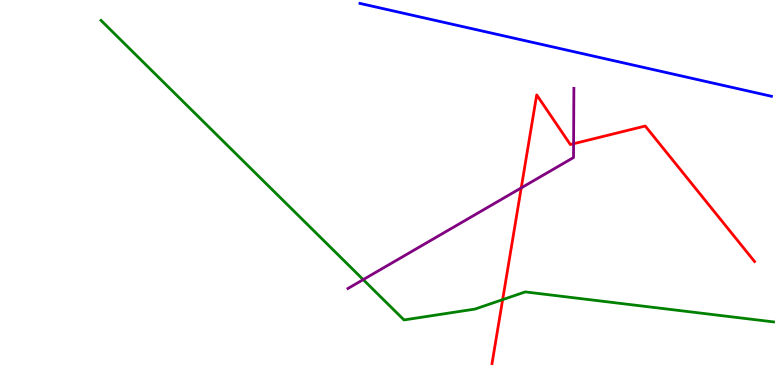[{'lines': ['blue', 'red'], 'intersections': []}, {'lines': ['green', 'red'], 'intersections': [{'x': 6.49, 'y': 2.22}]}, {'lines': ['purple', 'red'], 'intersections': [{'x': 6.73, 'y': 5.12}, {'x': 7.4, 'y': 6.27}]}, {'lines': ['blue', 'green'], 'intersections': []}, {'lines': ['blue', 'purple'], 'intersections': []}, {'lines': ['green', 'purple'], 'intersections': [{'x': 4.69, 'y': 2.74}]}]